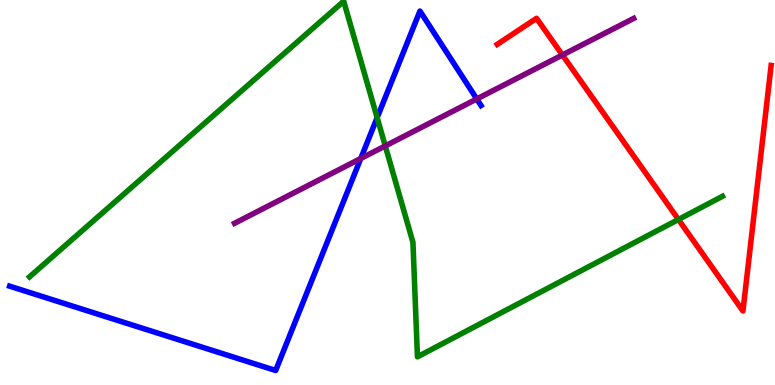[{'lines': ['blue', 'red'], 'intersections': []}, {'lines': ['green', 'red'], 'intersections': [{'x': 8.75, 'y': 4.3}]}, {'lines': ['purple', 'red'], 'intersections': [{'x': 7.26, 'y': 8.57}]}, {'lines': ['blue', 'green'], 'intersections': [{'x': 4.87, 'y': 6.94}]}, {'lines': ['blue', 'purple'], 'intersections': [{'x': 4.66, 'y': 5.88}, {'x': 6.15, 'y': 7.43}]}, {'lines': ['green', 'purple'], 'intersections': [{'x': 4.97, 'y': 6.21}]}]